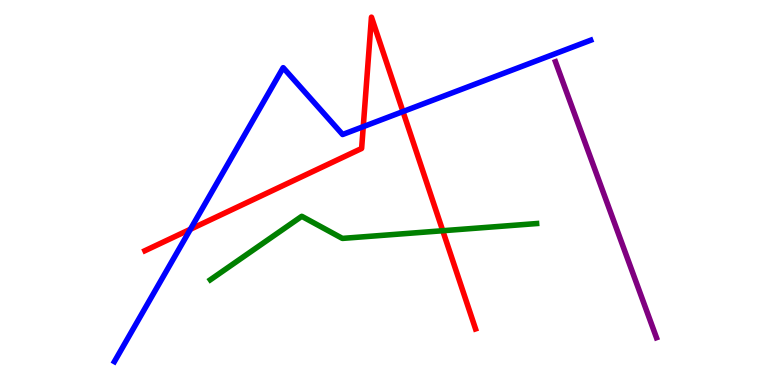[{'lines': ['blue', 'red'], 'intersections': [{'x': 2.46, 'y': 4.05}, {'x': 4.69, 'y': 6.71}, {'x': 5.2, 'y': 7.1}]}, {'lines': ['green', 'red'], 'intersections': [{'x': 5.71, 'y': 4.01}]}, {'lines': ['purple', 'red'], 'intersections': []}, {'lines': ['blue', 'green'], 'intersections': []}, {'lines': ['blue', 'purple'], 'intersections': []}, {'lines': ['green', 'purple'], 'intersections': []}]